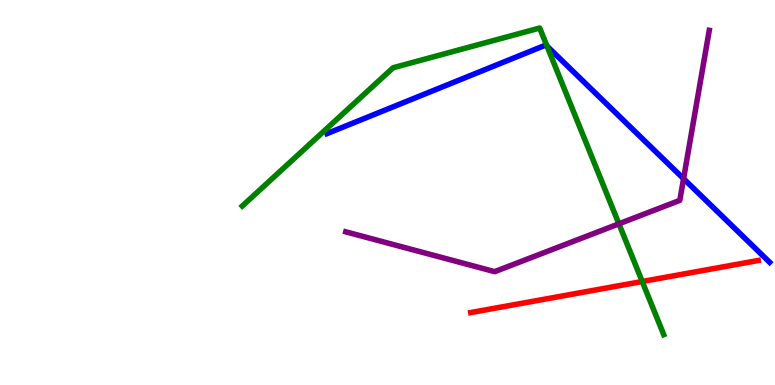[{'lines': ['blue', 'red'], 'intersections': []}, {'lines': ['green', 'red'], 'intersections': [{'x': 8.29, 'y': 2.69}]}, {'lines': ['purple', 'red'], 'intersections': []}, {'lines': ['blue', 'green'], 'intersections': [{'x': 7.06, 'y': 8.8}]}, {'lines': ['blue', 'purple'], 'intersections': [{'x': 8.82, 'y': 5.36}]}, {'lines': ['green', 'purple'], 'intersections': [{'x': 7.99, 'y': 4.19}]}]